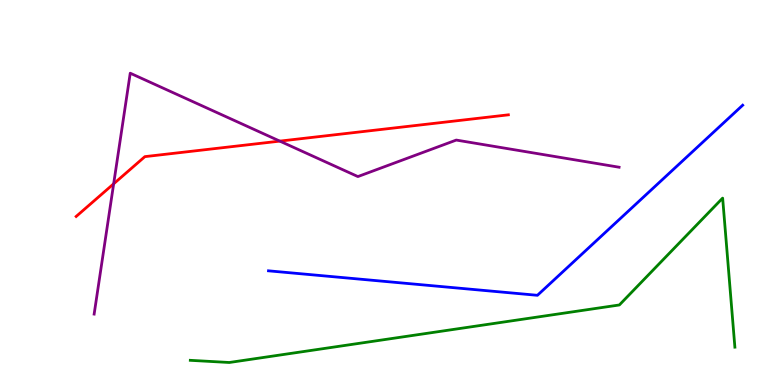[{'lines': ['blue', 'red'], 'intersections': []}, {'lines': ['green', 'red'], 'intersections': []}, {'lines': ['purple', 'red'], 'intersections': [{'x': 1.47, 'y': 5.23}, {'x': 3.61, 'y': 6.33}]}, {'lines': ['blue', 'green'], 'intersections': []}, {'lines': ['blue', 'purple'], 'intersections': []}, {'lines': ['green', 'purple'], 'intersections': []}]